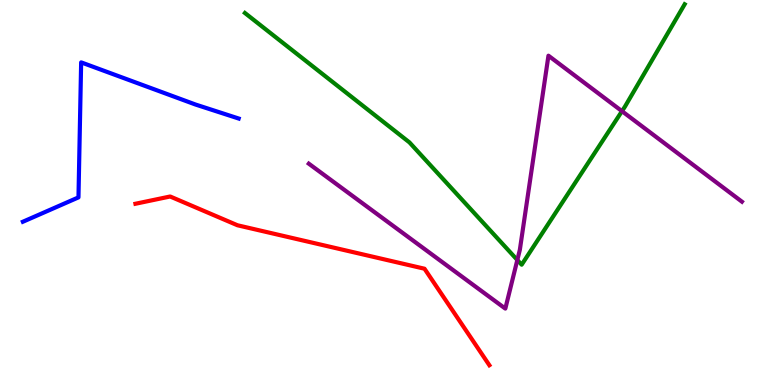[{'lines': ['blue', 'red'], 'intersections': []}, {'lines': ['green', 'red'], 'intersections': []}, {'lines': ['purple', 'red'], 'intersections': []}, {'lines': ['blue', 'green'], 'intersections': []}, {'lines': ['blue', 'purple'], 'intersections': []}, {'lines': ['green', 'purple'], 'intersections': [{'x': 6.68, 'y': 3.25}, {'x': 8.03, 'y': 7.11}]}]